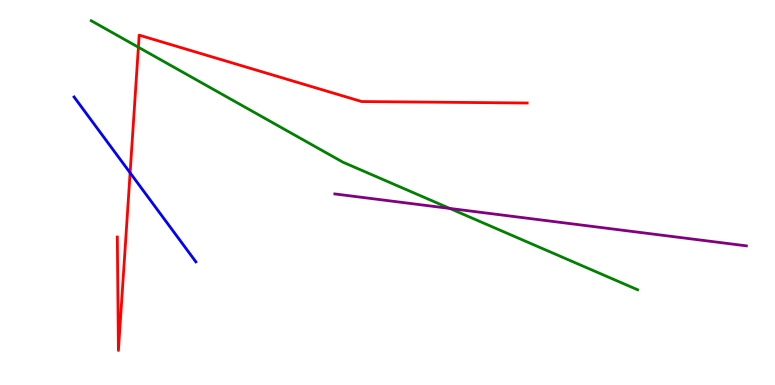[{'lines': ['blue', 'red'], 'intersections': [{'x': 1.68, 'y': 5.51}]}, {'lines': ['green', 'red'], 'intersections': [{'x': 1.79, 'y': 8.77}]}, {'lines': ['purple', 'red'], 'intersections': []}, {'lines': ['blue', 'green'], 'intersections': []}, {'lines': ['blue', 'purple'], 'intersections': []}, {'lines': ['green', 'purple'], 'intersections': [{'x': 5.8, 'y': 4.59}]}]